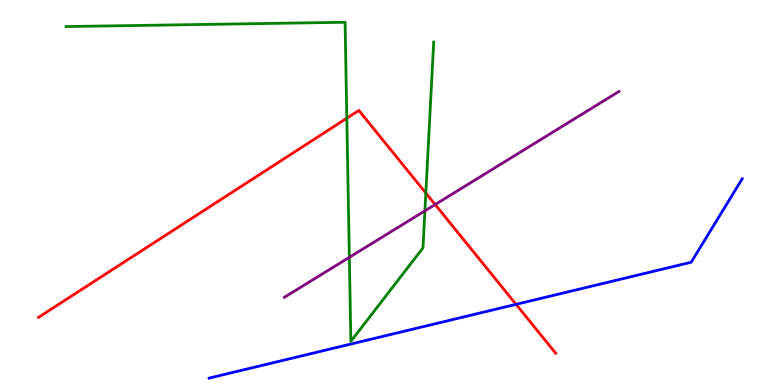[{'lines': ['blue', 'red'], 'intersections': [{'x': 6.66, 'y': 2.09}]}, {'lines': ['green', 'red'], 'intersections': [{'x': 4.48, 'y': 6.93}, {'x': 5.49, 'y': 4.99}]}, {'lines': ['purple', 'red'], 'intersections': [{'x': 5.61, 'y': 4.69}]}, {'lines': ['blue', 'green'], 'intersections': []}, {'lines': ['blue', 'purple'], 'intersections': []}, {'lines': ['green', 'purple'], 'intersections': [{'x': 4.51, 'y': 3.32}, {'x': 5.48, 'y': 4.52}]}]